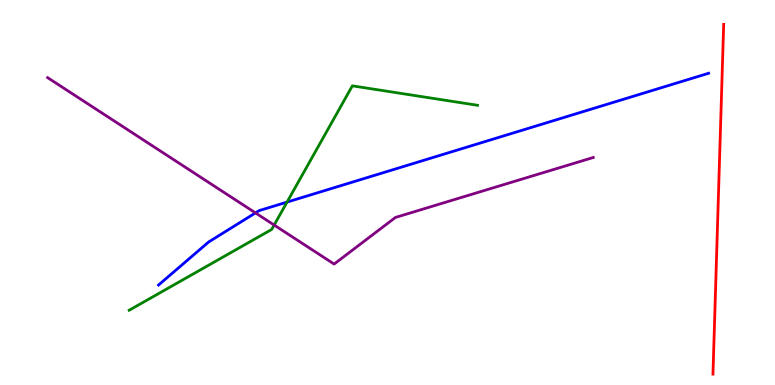[{'lines': ['blue', 'red'], 'intersections': []}, {'lines': ['green', 'red'], 'intersections': []}, {'lines': ['purple', 'red'], 'intersections': []}, {'lines': ['blue', 'green'], 'intersections': [{'x': 3.7, 'y': 4.75}]}, {'lines': ['blue', 'purple'], 'intersections': [{'x': 3.3, 'y': 4.47}]}, {'lines': ['green', 'purple'], 'intersections': [{'x': 3.54, 'y': 4.15}]}]